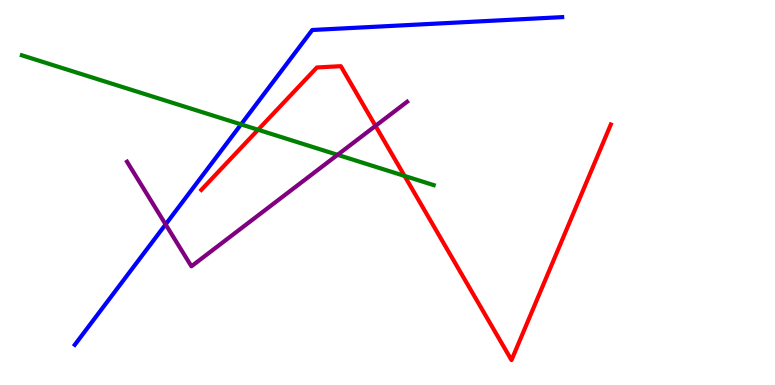[{'lines': ['blue', 'red'], 'intersections': []}, {'lines': ['green', 'red'], 'intersections': [{'x': 3.33, 'y': 6.63}, {'x': 5.22, 'y': 5.43}]}, {'lines': ['purple', 'red'], 'intersections': [{'x': 4.85, 'y': 6.73}]}, {'lines': ['blue', 'green'], 'intersections': [{'x': 3.11, 'y': 6.77}]}, {'lines': ['blue', 'purple'], 'intersections': [{'x': 2.14, 'y': 4.17}]}, {'lines': ['green', 'purple'], 'intersections': [{'x': 4.36, 'y': 5.98}]}]